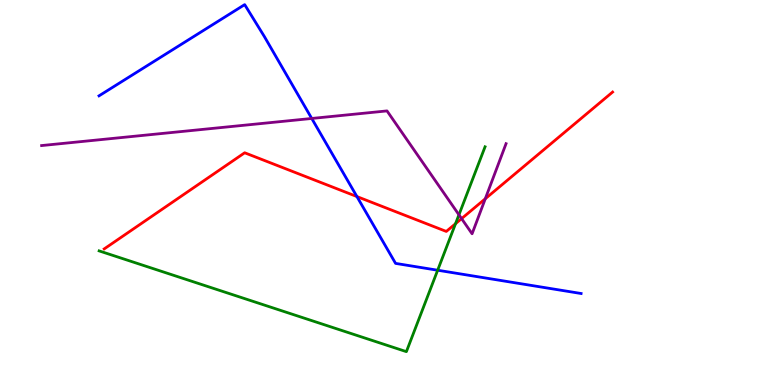[{'lines': ['blue', 'red'], 'intersections': [{'x': 4.61, 'y': 4.89}]}, {'lines': ['green', 'red'], 'intersections': [{'x': 5.88, 'y': 4.19}]}, {'lines': ['purple', 'red'], 'intersections': [{'x': 5.96, 'y': 4.32}, {'x': 6.26, 'y': 4.84}]}, {'lines': ['blue', 'green'], 'intersections': [{'x': 5.65, 'y': 2.98}]}, {'lines': ['blue', 'purple'], 'intersections': [{'x': 4.02, 'y': 6.92}]}, {'lines': ['green', 'purple'], 'intersections': [{'x': 5.92, 'y': 4.42}]}]